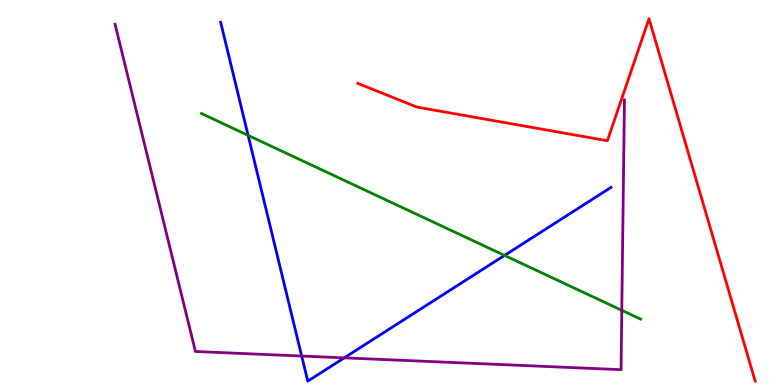[{'lines': ['blue', 'red'], 'intersections': []}, {'lines': ['green', 'red'], 'intersections': []}, {'lines': ['purple', 'red'], 'intersections': []}, {'lines': ['blue', 'green'], 'intersections': [{'x': 3.2, 'y': 6.48}, {'x': 6.51, 'y': 3.37}]}, {'lines': ['blue', 'purple'], 'intersections': [{'x': 3.89, 'y': 0.752}, {'x': 4.44, 'y': 0.705}]}, {'lines': ['green', 'purple'], 'intersections': [{'x': 8.02, 'y': 1.94}]}]